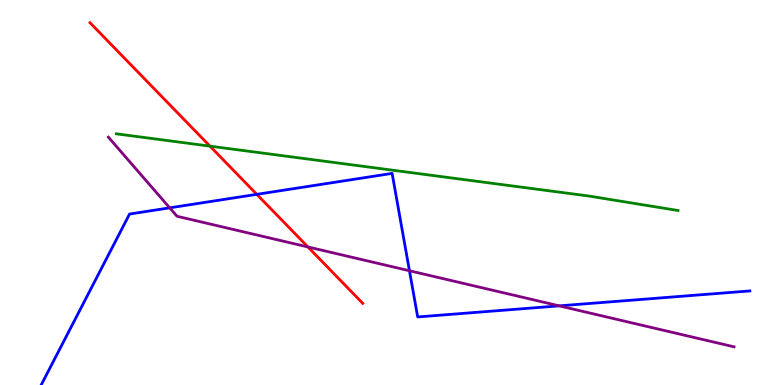[{'lines': ['blue', 'red'], 'intersections': [{'x': 3.31, 'y': 4.95}]}, {'lines': ['green', 'red'], 'intersections': [{'x': 2.71, 'y': 6.2}]}, {'lines': ['purple', 'red'], 'intersections': [{'x': 3.97, 'y': 3.59}]}, {'lines': ['blue', 'green'], 'intersections': []}, {'lines': ['blue', 'purple'], 'intersections': [{'x': 2.19, 'y': 4.6}, {'x': 5.28, 'y': 2.97}, {'x': 7.22, 'y': 2.06}]}, {'lines': ['green', 'purple'], 'intersections': []}]